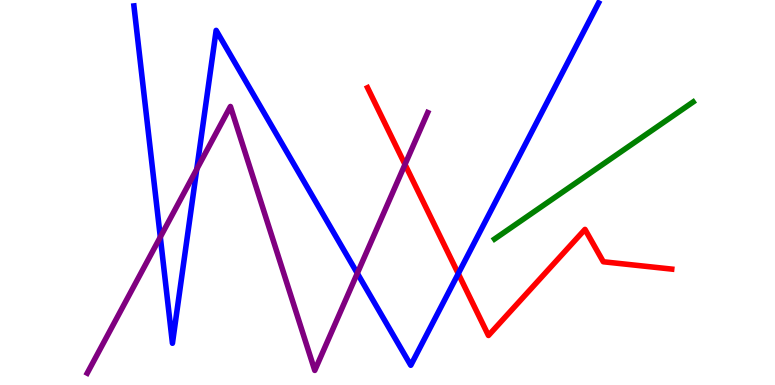[{'lines': ['blue', 'red'], 'intersections': [{'x': 5.91, 'y': 2.89}]}, {'lines': ['green', 'red'], 'intersections': []}, {'lines': ['purple', 'red'], 'intersections': [{'x': 5.23, 'y': 5.73}]}, {'lines': ['blue', 'green'], 'intersections': []}, {'lines': ['blue', 'purple'], 'intersections': [{'x': 2.07, 'y': 3.84}, {'x': 2.54, 'y': 5.61}, {'x': 4.61, 'y': 2.9}]}, {'lines': ['green', 'purple'], 'intersections': []}]